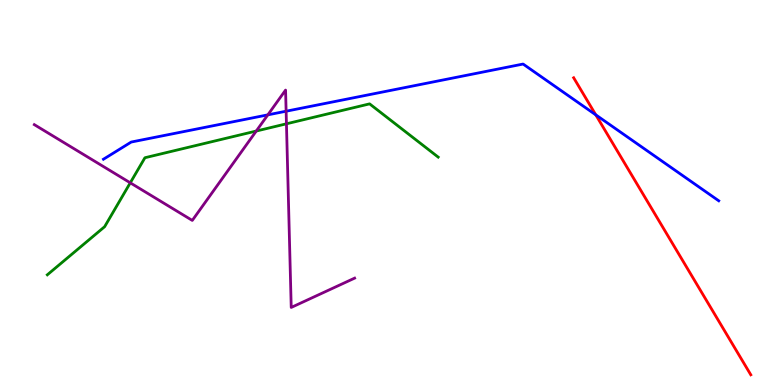[{'lines': ['blue', 'red'], 'intersections': [{'x': 7.69, 'y': 7.02}]}, {'lines': ['green', 'red'], 'intersections': []}, {'lines': ['purple', 'red'], 'intersections': []}, {'lines': ['blue', 'green'], 'intersections': []}, {'lines': ['blue', 'purple'], 'intersections': [{'x': 3.46, 'y': 7.02}, {'x': 3.69, 'y': 7.11}]}, {'lines': ['green', 'purple'], 'intersections': [{'x': 1.68, 'y': 5.25}, {'x': 3.31, 'y': 6.6}, {'x': 3.7, 'y': 6.78}]}]